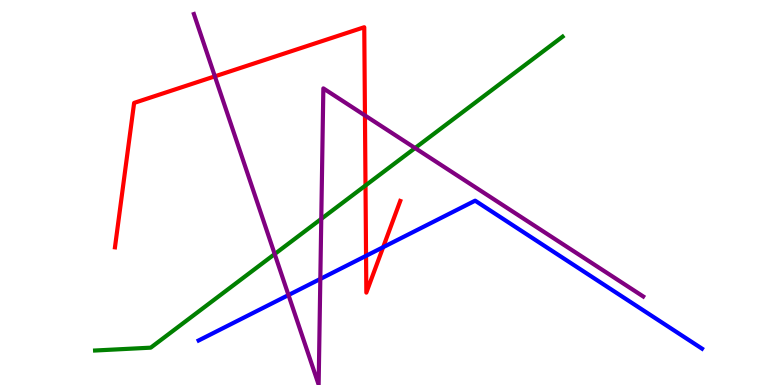[{'lines': ['blue', 'red'], 'intersections': [{'x': 4.72, 'y': 3.35}, {'x': 4.94, 'y': 3.58}]}, {'lines': ['green', 'red'], 'intersections': [{'x': 4.72, 'y': 5.18}]}, {'lines': ['purple', 'red'], 'intersections': [{'x': 2.77, 'y': 8.02}, {'x': 4.71, 'y': 7.0}]}, {'lines': ['blue', 'green'], 'intersections': []}, {'lines': ['blue', 'purple'], 'intersections': [{'x': 3.72, 'y': 2.34}, {'x': 4.13, 'y': 2.75}]}, {'lines': ['green', 'purple'], 'intersections': [{'x': 3.54, 'y': 3.4}, {'x': 4.15, 'y': 4.31}, {'x': 5.36, 'y': 6.15}]}]